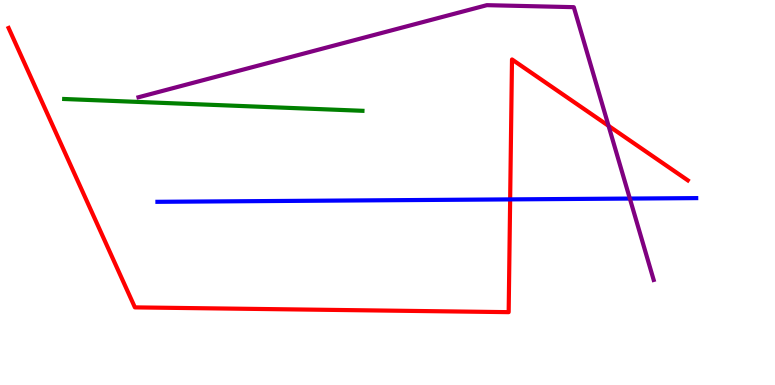[{'lines': ['blue', 'red'], 'intersections': [{'x': 6.58, 'y': 4.82}]}, {'lines': ['green', 'red'], 'intersections': []}, {'lines': ['purple', 'red'], 'intersections': [{'x': 7.85, 'y': 6.73}]}, {'lines': ['blue', 'green'], 'intersections': []}, {'lines': ['blue', 'purple'], 'intersections': [{'x': 8.13, 'y': 4.84}]}, {'lines': ['green', 'purple'], 'intersections': []}]